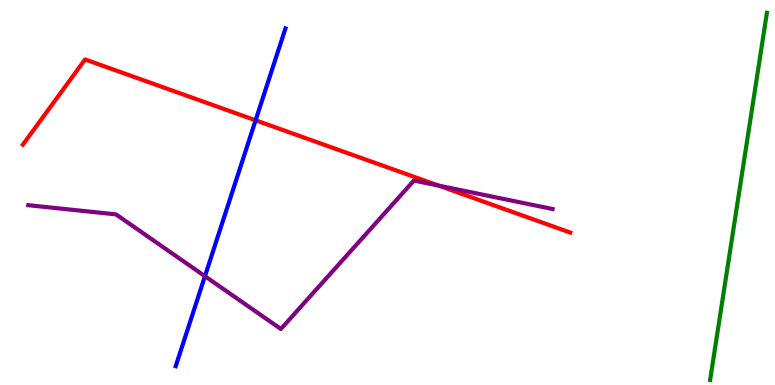[{'lines': ['blue', 'red'], 'intersections': [{'x': 3.3, 'y': 6.88}]}, {'lines': ['green', 'red'], 'intersections': []}, {'lines': ['purple', 'red'], 'intersections': [{'x': 5.66, 'y': 5.18}]}, {'lines': ['blue', 'green'], 'intersections': []}, {'lines': ['blue', 'purple'], 'intersections': [{'x': 2.64, 'y': 2.83}]}, {'lines': ['green', 'purple'], 'intersections': []}]